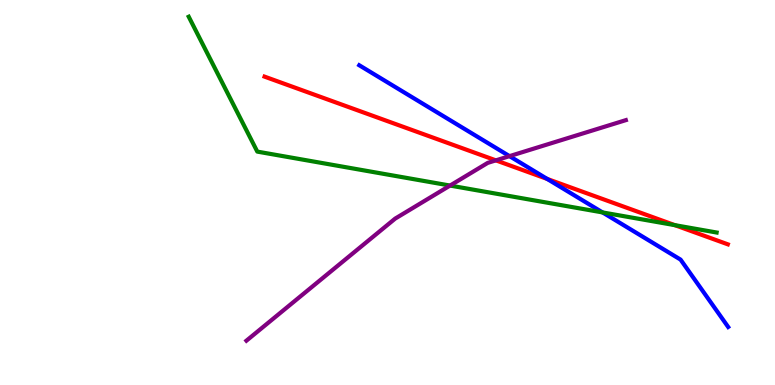[{'lines': ['blue', 'red'], 'intersections': [{'x': 7.06, 'y': 5.35}]}, {'lines': ['green', 'red'], 'intersections': [{'x': 8.71, 'y': 4.15}]}, {'lines': ['purple', 'red'], 'intersections': [{'x': 6.4, 'y': 5.83}]}, {'lines': ['blue', 'green'], 'intersections': [{'x': 7.78, 'y': 4.48}]}, {'lines': ['blue', 'purple'], 'intersections': [{'x': 6.57, 'y': 5.94}]}, {'lines': ['green', 'purple'], 'intersections': [{'x': 5.81, 'y': 5.18}]}]